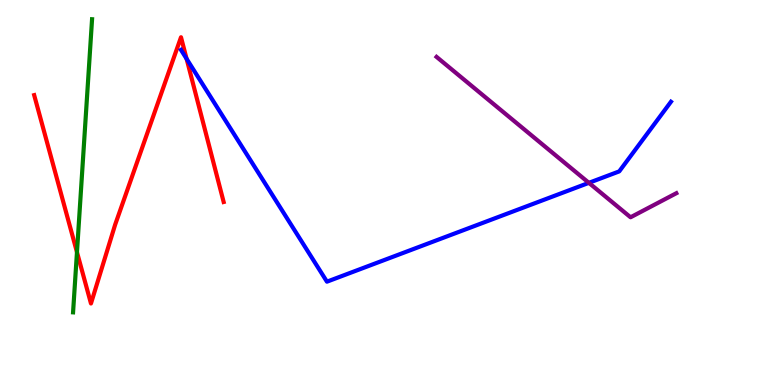[{'lines': ['blue', 'red'], 'intersections': [{'x': 2.41, 'y': 8.47}]}, {'lines': ['green', 'red'], 'intersections': [{'x': 0.993, 'y': 3.45}]}, {'lines': ['purple', 'red'], 'intersections': []}, {'lines': ['blue', 'green'], 'intersections': []}, {'lines': ['blue', 'purple'], 'intersections': [{'x': 7.6, 'y': 5.25}]}, {'lines': ['green', 'purple'], 'intersections': []}]